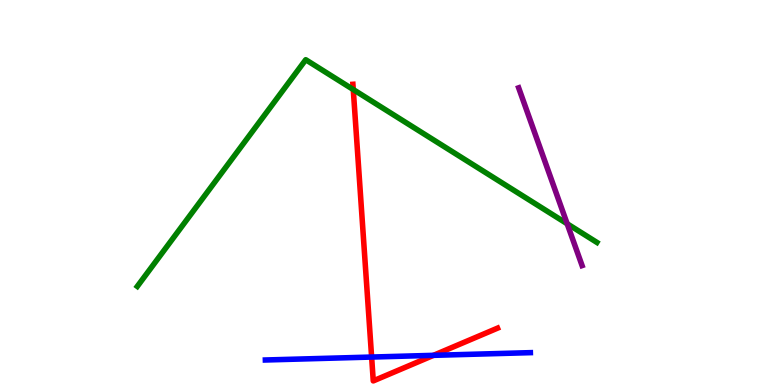[{'lines': ['blue', 'red'], 'intersections': [{'x': 4.8, 'y': 0.726}, {'x': 5.59, 'y': 0.77}]}, {'lines': ['green', 'red'], 'intersections': [{'x': 4.56, 'y': 7.67}]}, {'lines': ['purple', 'red'], 'intersections': []}, {'lines': ['blue', 'green'], 'intersections': []}, {'lines': ['blue', 'purple'], 'intersections': []}, {'lines': ['green', 'purple'], 'intersections': [{'x': 7.32, 'y': 4.19}]}]